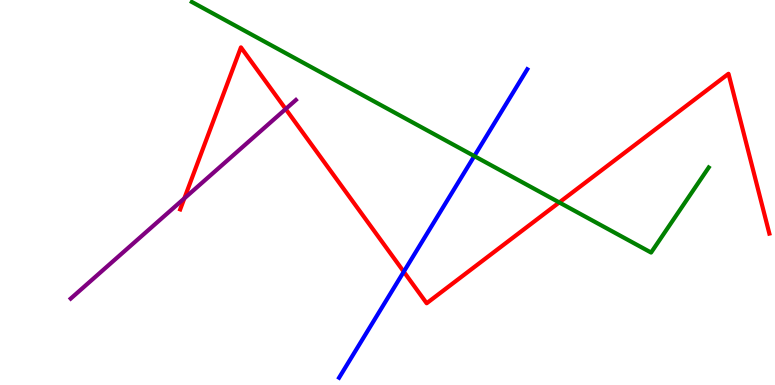[{'lines': ['blue', 'red'], 'intersections': [{'x': 5.21, 'y': 2.94}]}, {'lines': ['green', 'red'], 'intersections': [{'x': 7.22, 'y': 4.74}]}, {'lines': ['purple', 'red'], 'intersections': [{'x': 2.38, 'y': 4.85}, {'x': 3.69, 'y': 7.17}]}, {'lines': ['blue', 'green'], 'intersections': [{'x': 6.12, 'y': 5.95}]}, {'lines': ['blue', 'purple'], 'intersections': []}, {'lines': ['green', 'purple'], 'intersections': []}]